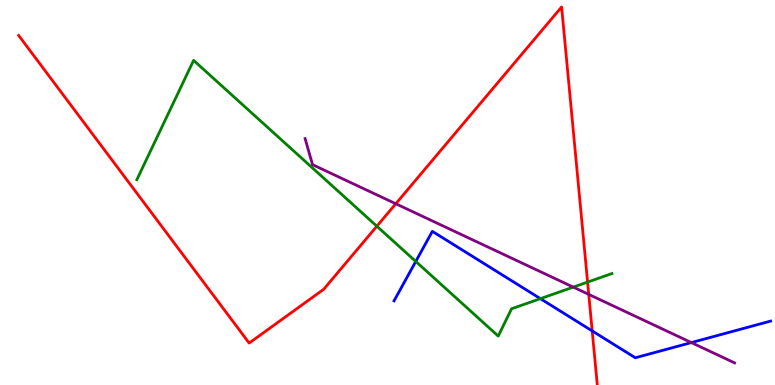[{'lines': ['blue', 'red'], 'intersections': [{'x': 7.64, 'y': 1.4}]}, {'lines': ['green', 'red'], 'intersections': [{'x': 4.86, 'y': 4.12}, {'x': 7.58, 'y': 2.67}]}, {'lines': ['purple', 'red'], 'intersections': [{'x': 5.11, 'y': 4.71}, {'x': 7.6, 'y': 2.35}]}, {'lines': ['blue', 'green'], 'intersections': [{'x': 5.36, 'y': 3.21}, {'x': 6.97, 'y': 2.24}]}, {'lines': ['blue', 'purple'], 'intersections': [{'x': 8.92, 'y': 1.1}]}, {'lines': ['green', 'purple'], 'intersections': [{'x': 7.4, 'y': 2.54}]}]